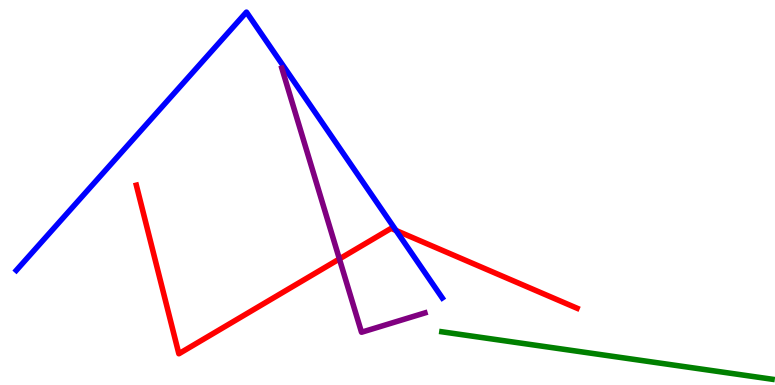[{'lines': ['blue', 'red'], 'intersections': [{'x': 5.11, 'y': 4.01}]}, {'lines': ['green', 'red'], 'intersections': []}, {'lines': ['purple', 'red'], 'intersections': [{'x': 4.38, 'y': 3.27}]}, {'lines': ['blue', 'green'], 'intersections': []}, {'lines': ['blue', 'purple'], 'intersections': []}, {'lines': ['green', 'purple'], 'intersections': []}]